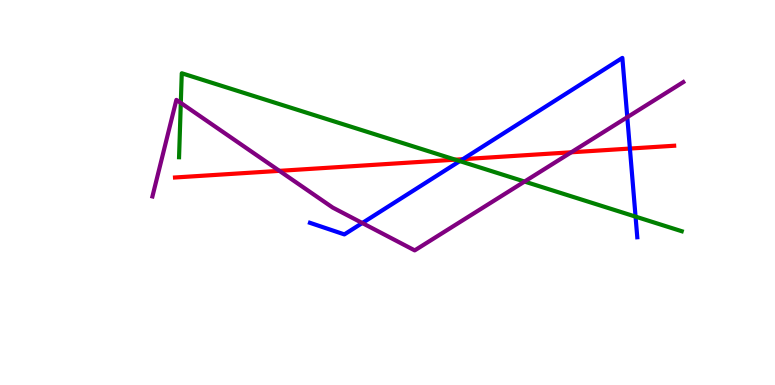[{'lines': ['blue', 'red'], 'intersections': [{'x': 5.97, 'y': 5.87}, {'x': 8.13, 'y': 6.14}]}, {'lines': ['green', 'red'], 'intersections': [{'x': 5.87, 'y': 5.85}]}, {'lines': ['purple', 'red'], 'intersections': [{'x': 3.61, 'y': 5.56}, {'x': 7.37, 'y': 6.04}]}, {'lines': ['blue', 'green'], 'intersections': [{'x': 5.93, 'y': 5.82}, {'x': 8.2, 'y': 4.37}]}, {'lines': ['blue', 'purple'], 'intersections': [{'x': 4.67, 'y': 4.21}, {'x': 8.09, 'y': 6.96}]}, {'lines': ['green', 'purple'], 'intersections': [{'x': 2.33, 'y': 7.33}, {'x': 6.77, 'y': 5.28}]}]